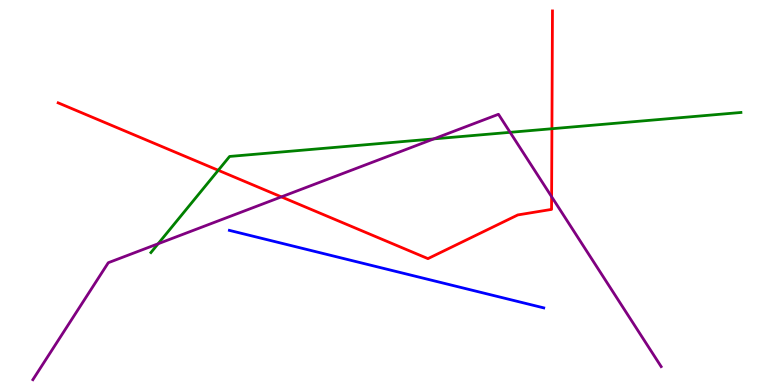[{'lines': ['blue', 'red'], 'intersections': []}, {'lines': ['green', 'red'], 'intersections': [{'x': 2.82, 'y': 5.58}, {'x': 7.12, 'y': 6.66}]}, {'lines': ['purple', 'red'], 'intersections': [{'x': 3.63, 'y': 4.89}, {'x': 7.12, 'y': 4.89}]}, {'lines': ['blue', 'green'], 'intersections': []}, {'lines': ['blue', 'purple'], 'intersections': []}, {'lines': ['green', 'purple'], 'intersections': [{'x': 2.04, 'y': 3.67}, {'x': 5.6, 'y': 6.39}, {'x': 6.58, 'y': 6.56}]}]